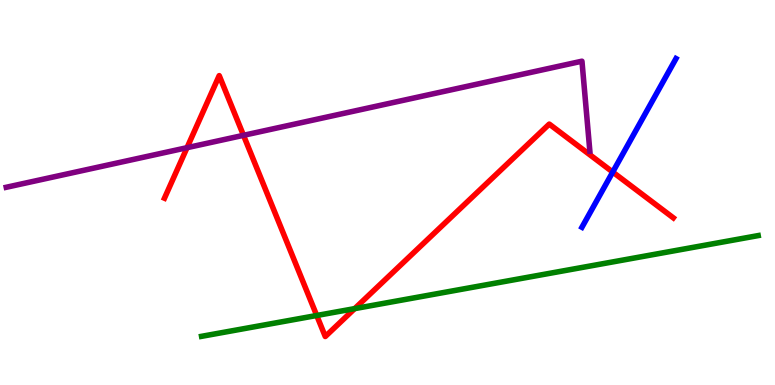[{'lines': ['blue', 'red'], 'intersections': [{'x': 7.91, 'y': 5.53}]}, {'lines': ['green', 'red'], 'intersections': [{'x': 4.09, 'y': 1.81}, {'x': 4.58, 'y': 1.98}]}, {'lines': ['purple', 'red'], 'intersections': [{'x': 2.41, 'y': 6.16}, {'x': 3.14, 'y': 6.49}]}, {'lines': ['blue', 'green'], 'intersections': []}, {'lines': ['blue', 'purple'], 'intersections': []}, {'lines': ['green', 'purple'], 'intersections': []}]